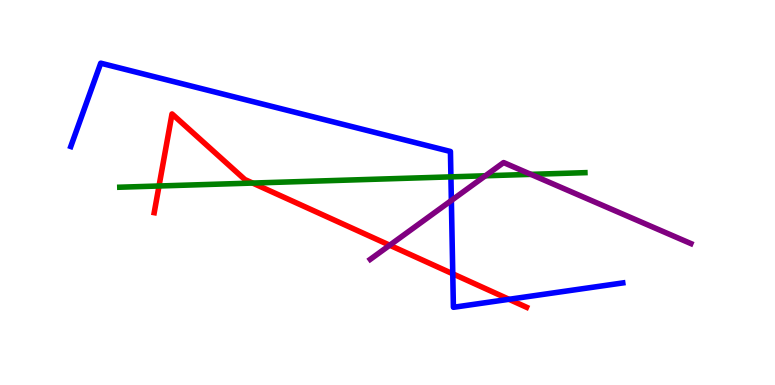[{'lines': ['blue', 'red'], 'intersections': [{'x': 5.84, 'y': 2.89}, {'x': 6.57, 'y': 2.23}]}, {'lines': ['green', 'red'], 'intersections': [{'x': 2.05, 'y': 5.17}, {'x': 3.26, 'y': 5.25}]}, {'lines': ['purple', 'red'], 'intersections': [{'x': 5.03, 'y': 3.63}]}, {'lines': ['blue', 'green'], 'intersections': [{'x': 5.82, 'y': 5.41}]}, {'lines': ['blue', 'purple'], 'intersections': [{'x': 5.82, 'y': 4.79}]}, {'lines': ['green', 'purple'], 'intersections': [{'x': 6.26, 'y': 5.43}, {'x': 6.85, 'y': 5.47}]}]